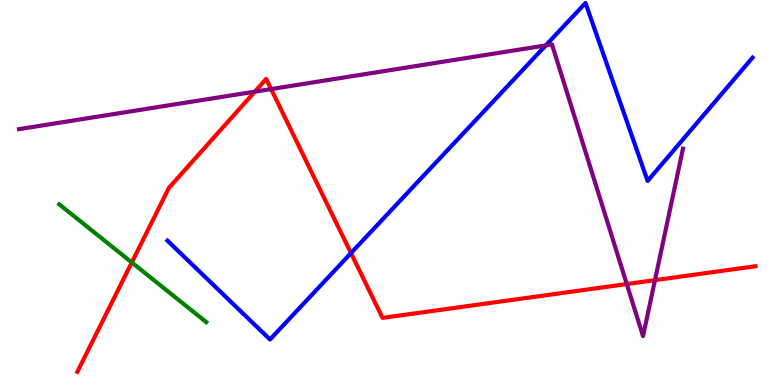[{'lines': ['blue', 'red'], 'intersections': [{'x': 4.53, 'y': 3.43}]}, {'lines': ['green', 'red'], 'intersections': [{'x': 1.7, 'y': 3.18}]}, {'lines': ['purple', 'red'], 'intersections': [{'x': 3.29, 'y': 7.62}, {'x': 3.5, 'y': 7.69}, {'x': 8.09, 'y': 2.62}, {'x': 8.45, 'y': 2.72}]}, {'lines': ['blue', 'green'], 'intersections': []}, {'lines': ['blue', 'purple'], 'intersections': [{'x': 7.04, 'y': 8.82}]}, {'lines': ['green', 'purple'], 'intersections': []}]